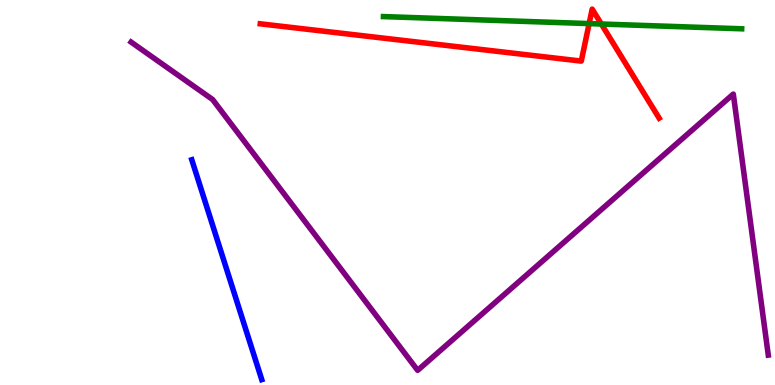[{'lines': ['blue', 'red'], 'intersections': []}, {'lines': ['green', 'red'], 'intersections': [{'x': 7.6, 'y': 9.39}, {'x': 7.76, 'y': 9.38}]}, {'lines': ['purple', 'red'], 'intersections': []}, {'lines': ['blue', 'green'], 'intersections': []}, {'lines': ['blue', 'purple'], 'intersections': []}, {'lines': ['green', 'purple'], 'intersections': []}]